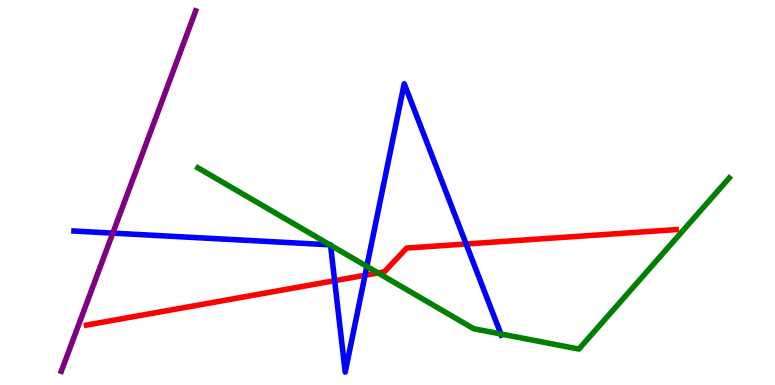[{'lines': ['blue', 'red'], 'intersections': [{'x': 4.32, 'y': 2.71}, {'x': 4.71, 'y': 2.85}, {'x': 6.01, 'y': 3.66}]}, {'lines': ['green', 'red'], 'intersections': [{'x': 4.88, 'y': 2.91}]}, {'lines': ['purple', 'red'], 'intersections': []}, {'lines': ['blue', 'green'], 'intersections': [{'x': 4.26, 'y': 3.64}, {'x': 4.26, 'y': 3.63}, {'x': 4.73, 'y': 3.08}, {'x': 6.46, 'y': 1.33}]}, {'lines': ['blue', 'purple'], 'intersections': [{'x': 1.46, 'y': 3.94}]}, {'lines': ['green', 'purple'], 'intersections': []}]